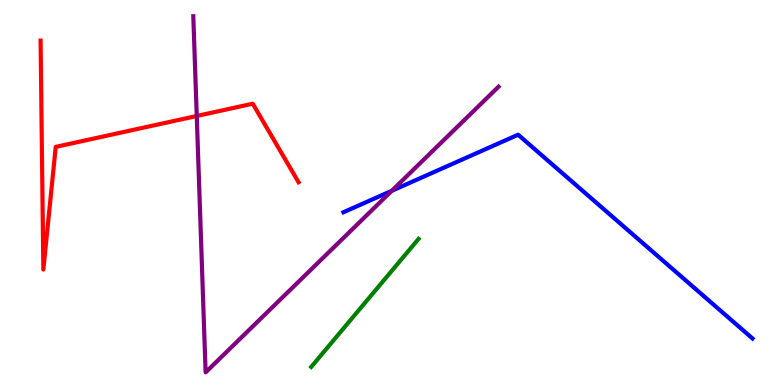[{'lines': ['blue', 'red'], 'intersections': []}, {'lines': ['green', 'red'], 'intersections': []}, {'lines': ['purple', 'red'], 'intersections': [{'x': 2.54, 'y': 6.99}]}, {'lines': ['blue', 'green'], 'intersections': []}, {'lines': ['blue', 'purple'], 'intersections': [{'x': 5.06, 'y': 5.04}]}, {'lines': ['green', 'purple'], 'intersections': []}]